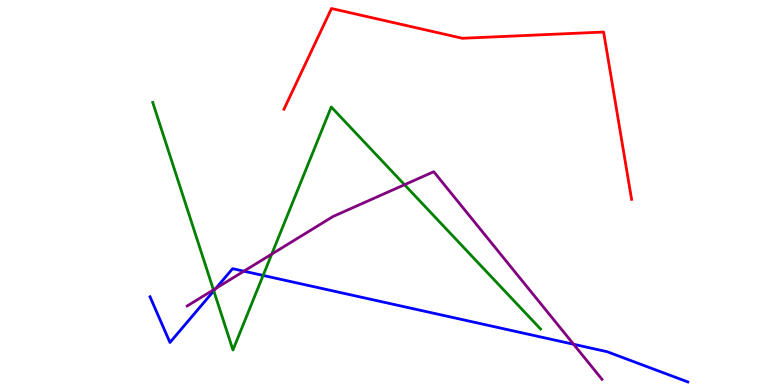[{'lines': ['blue', 'red'], 'intersections': []}, {'lines': ['green', 'red'], 'intersections': []}, {'lines': ['purple', 'red'], 'intersections': []}, {'lines': ['blue', 'green'], 'intersections': [{'x': 2.76, 'y': 2.45}, {'x': 3.39, 'y': 2.85}]}, {'lines': ['blue', 'purple'], 'intersections': [{'x': 2.79, 'y': 2.51}, {'x': 3.15, 'y': 2.96}, {'x': 7.4, 'y': 1.06}]}, {'lines': ['green', 'purple'], 'intersections': [{'x': 2.75, 'y': 2.47}, {'x': 3.51, 'y': 3.4}, {'x': 5.22, 'y': 5.2}]}]